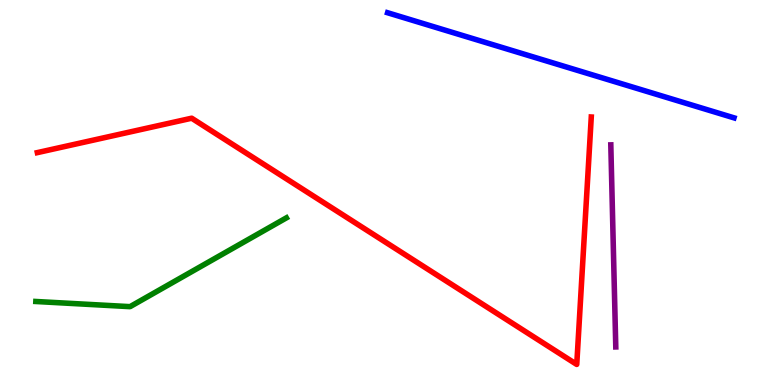[{'lines': ['blue', 'red'], 'intersections': []}, {'lines': ['green', 'red'], 'intersections': []}, {'lines': ['purple', 'red'], 'intersections': []}, {'lines': ['blue', 'green'], 'intersections': []}, {'lines': ['blue', 'purple'], 'intersections': []}, {'lines': ['green', 'purple'], 'intersections': []}]